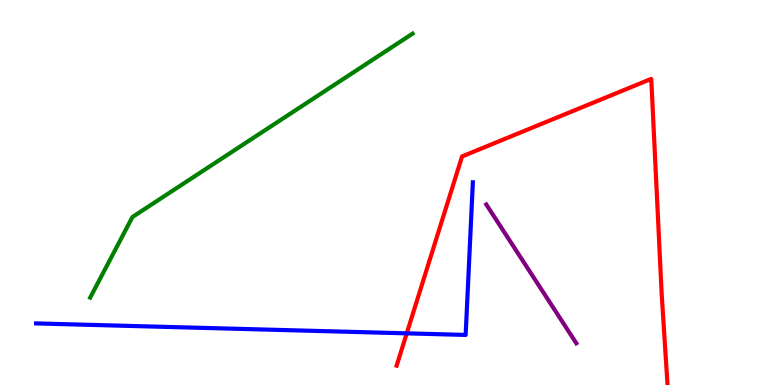[{'lines': ['blue', 'red'], 'intersections': [{'x': 5.25, 'y': 1.34}]}, {'lines': ['green', 'red'], 'intersections': []}, {'lines': ['purple', 'red'], 'intersections': []}, {'lines': ['blue', 'green'], 'intersections': []}, {'lines': ['blue', 'purple'], 'intersections': []}, {'lines': ['green', 'purple'], 'intersections': []}]